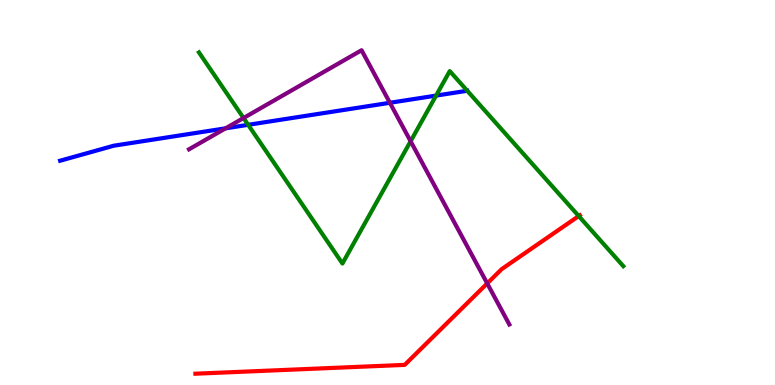[{'lines': ['blue', 'red'], 'intersections': []}, {'lines': ['green', 'red'], 'intersections': [{'x': 7.47, 'y': 4.39}]}, {'lines': ['purple', 'red'], 'intersections': [{'x': 6.29, 'y': 2.64}]}, {'lines': ['blue', 'green'], 'intersections': [{'x': 3.2, 'y': 6.76}, {'x': 5.63, 'y': 7.52}]}, {'lines': ['blue', 'purple'], 'intersections': [{'x': 2.91, 'y': 6.67}, {'x': 5.03, 'y': 7.33}]}, {'lines': ['green', 'purple'], 'intersections': [{'x': 3.14, 'y': 6.93}, {'x': 5.3, 'y': 6.33}]}]